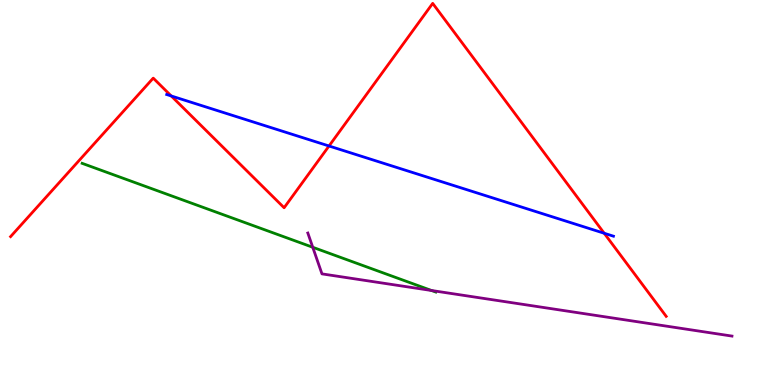[{'lines': ['blue', 'red'], 'intersections': [{'x': 2.21, 'y': 7.51}, {'x': 4.25, 'y': 6.21}, {'x': 7.8, 'y': 3.94}]}, {'lines': ['green', 'red'], 'intersections': []}, {'lines': ['purple', 'red'], 'intersections': []}, {'lines': ['blue', 'green'], 'intersections': []}, {'lines': ['blue', 'purple'], 'intersections': []}, {'lines': ['green', 'purple'], 'intersections': [{'x': 4.04, 'y': 3.58}, {'x': 5.57, 'y': 2.45}]}]